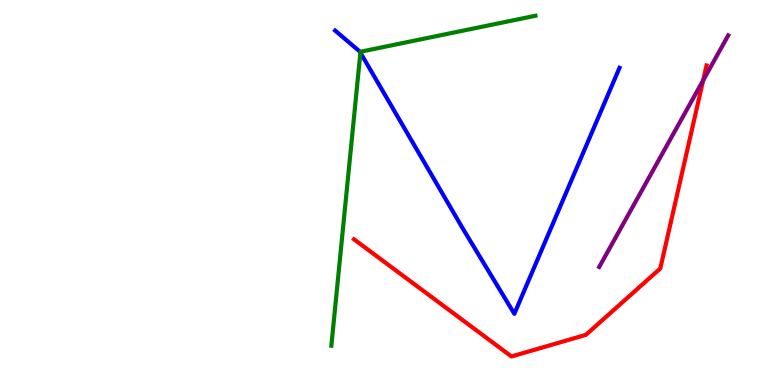[{'lines': ['blue', 'red'], 'intersections': []}, {'lines': ['green', 'red'], 'intersections': []}, {'lines': ['purple', 'red'], 'intersections': [{'x': 9.07, 'y': 7.91}]}, {'lines': ['blue', 'green'], 'intersections': [{'x': 4.65, 'y': 8.63}]}, {'lines': ['blue', 'purple'], 'intersections': []}, {'lines': ['green', 'purple'], 'intersections': []}]